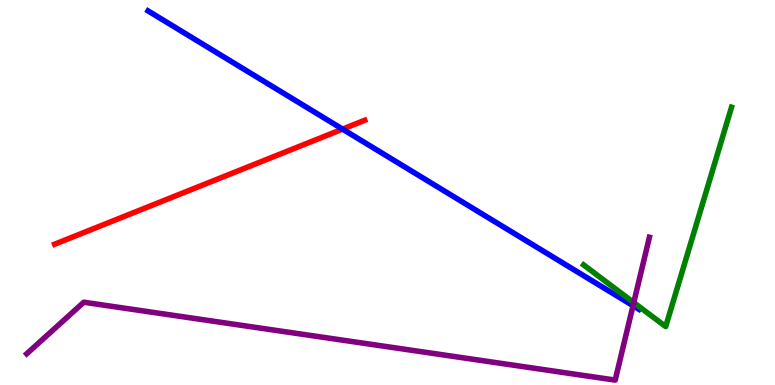[{'lines': ['blue', 'red'], 'intersections': [{'x': 4.42, 'y': 6.65}]}, {'lines': ['green', 'red'], 'intersections': []}, {'lines': ['purple', 'red'], 'intersections': []}, {'lines': ['blue', 'green'], 'intersections': []}, {'lines': ['blue', 'purple'], 'intersections': [{'x': 8.17, 'y': 2.06}]}, {'lines': ['green', 'purple'], 'intersections': [{'x': 8.18, 'y': 2.14}]}]